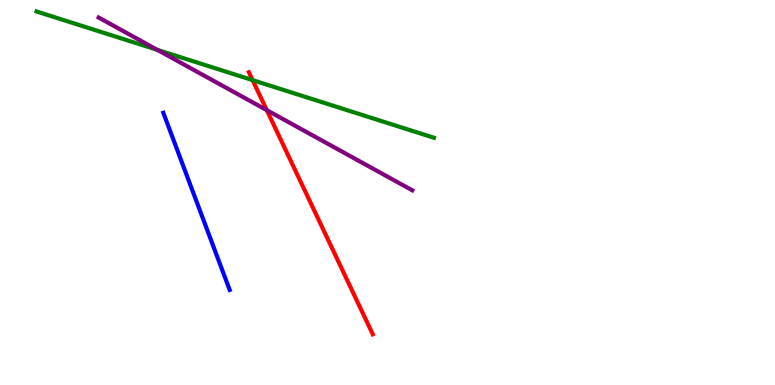[{'lines': ['blue', 'red'], 'intersections': []}, {'lines': ['green', 'red'], 'intersections': [{'x': 3.26, 'y': 7.92}]}, {'lines': ['purple', 'red'], 'intersections': [{'x': 3.44, 'y': 7.14}]}, {'lines': ['blue', 'green'], 'intersections': []}, {'lines': ['blue', 'purple'], 'intersections': []}, {'lines': ['green', 'purple'], 'intersections': [{'x': 2.03, 'y': 8.7}]}]